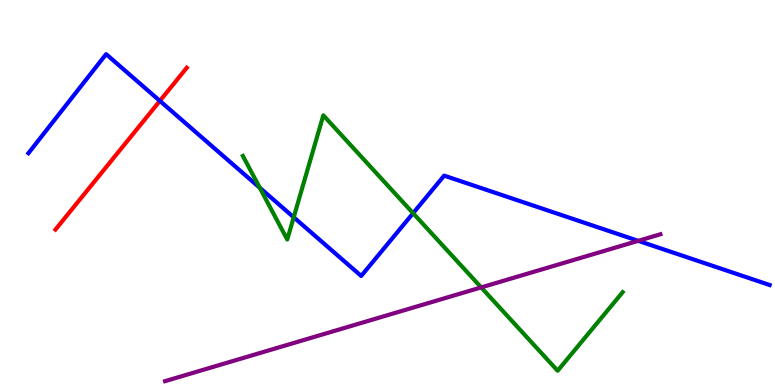[{'lines': ['blue', 'red'], 'intersections': [{'x': 2.06, 'y': 7.38}]}, {'lines': ['green', 'red'], 'intersections': []}, {'lines': ['purple', 'red'], 'intersections': []}, {'lines': ['blue', 'green'], 'intersections': [{'x': 3.35, 'y': 5.12}, {'x': 3.79, 'y': 4.36}, {'x': 5.33, 'y': 4.46}]}, {'lines': ['blue', 'purple'], 'intersections': [{'x': 8.23, 'y': 3.74}]}, {'lines': ['green', 'purple'], 'intersections': [{'x': 6.21, 'y': 2.53}]}]